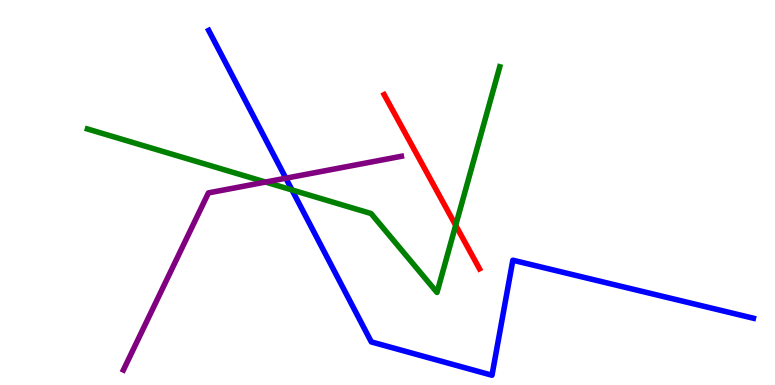[{'lines': ['blue', 'red'], 'intersections': []}, {'lines': ['green', 'red'], 'intersections': [{'x': 5.88, 'y': 4.15}]}, {'lines': ['purple', 'red'], 'intersections': []}, {'lines': ['blue', 'green'], 'intersections': [{'x': 3.77, 'y': 5.07}]}, {'lines': ['blue', 'purple'], 'intersections': [{'x': 3.69, 'y': 5.37}]}, {'lines': ['green', 'purple'], 'intersections': [{'x': 3.43, 'y': 5.27}]}]